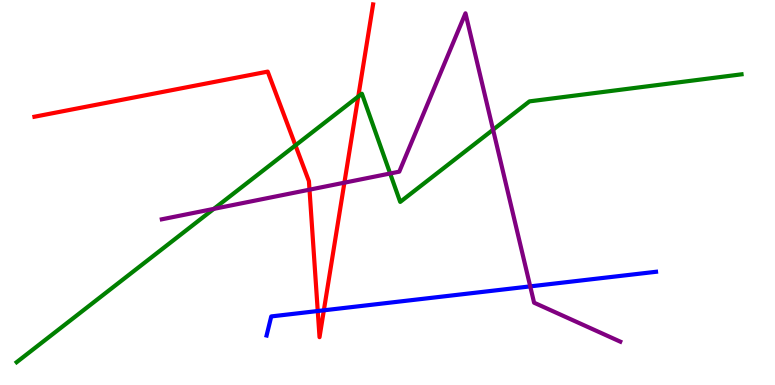[{'lines': ['blue', 'red'], 'intersections': [{'x': 4.1, 'y': 1.92}, {'x': 4.18, 'y': 1.94}]}, {'lines': ['green', 'red'], 'intersections': [{'x': 3.81, 'y': 6.22}, {'x': 4.62, 'y': 7.49}]}, {'lines': ['purple', 'red'], 'intersections': [{'x': 3.99, 'y': 5.07}, {'x': 4.44, 'y': 5.26}]}, {'lines': ['blue', 'green'], 'intersections': []}, {'lines': ['blue', 'purple'], 'intersections': [{'x': 6.84, 'y': 2.56}]}, {'lines': ['green', 'purple'], 'intersections': [{'x': 2.76, 'y': 4.57}, {'x': 5.03, 'y': 5.49}, {'x': 6.36, 'y': 6.63}]}]